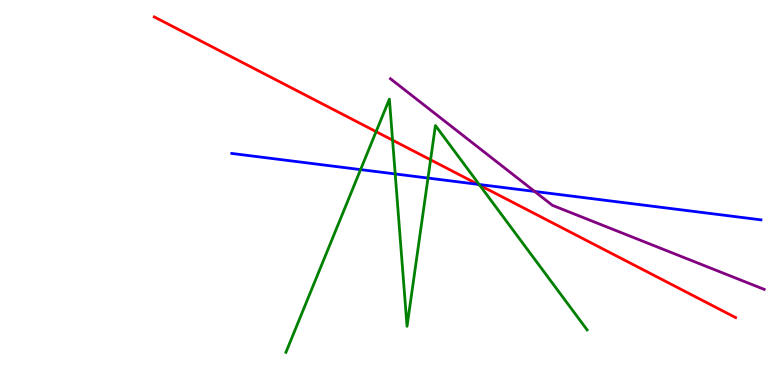[{'lines': ['blue', 'red'], 'intersections': [{'x': 6.17, 'y': 5.21}]}, {'lines': ['green', 'red'], 'intersections': [{'x': 4.85, 'y': 6.58}, {'x': 5.07, 'y': 6.36}, {'x': 5.56, 'y': 5.85}, {'x': 6.19, 'y': 5.19}]}, {'lines': ['purple', 'red'], 'intersections': []}, {'lines': ['blue', 'green'], 'intersections': [{'x': 4.65, 'y': 5.59}, {'x': 5.1, 'y': 5.48}, {'x': 5.52, 'y': 5.37}, {'x': 6.18, 'y': 5.21}]}, {'lines': ['blue', 'purple'], 'intersections': [{'x': 6.9, 'y': 5.03}]}, {'lines': ['green', 'purple'], 'intersections': []}]